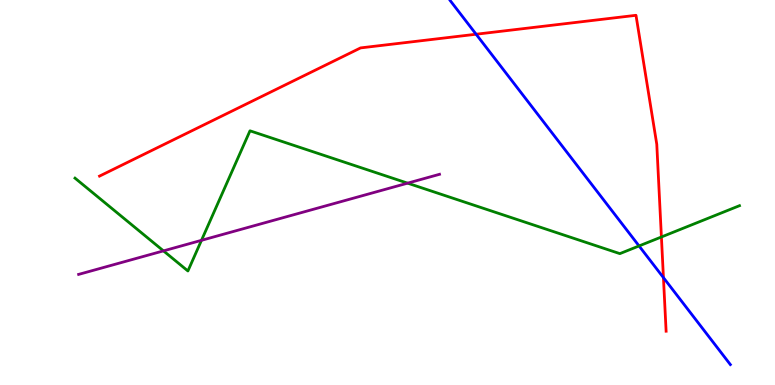[{'lines': ['blue', 'red'], 'intersections': [{'x': 6.14, 'y': 9.11}, {'x': 8.56, 'y': 2.79}]}, {'lines': ['green', 'red'], 'intersections': [{'x': 8.53, 'y': 3.84}]}, {'lines': ['purple', 'red'], 'intersections': []}, {'lines': ['blue', 'green'], 'intersections': [{'x': 8.25, 'y': 3.61}]}, {'lines': ['blue', 'purple'], 'intersections': []}, {'lines': ['green', 'purple'], 'intersections': [{'x': 2.11, 'y': 3.48}, {'x': 2.6, 'y': 3.76}, {'x': 5.26, 'y': 5.24}]}]